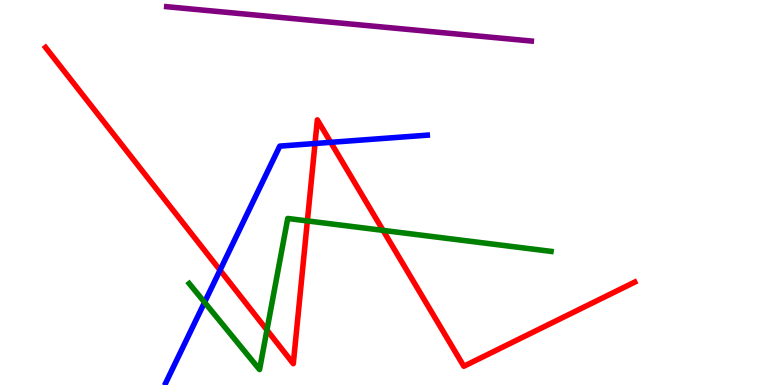[{'lines': ['blue', 'red'], 'intersections': [{'x': 2.84, 'y': 2.98}, {'x': 4.06, 'y': 6.27}, {'x': 4.27, 'y': 6.3}]}, {'lines': ['green', 'red'], 'intersections': [{'x': 3.44, 'y': 1.43}, {'x': 3.97, 'y': 4.26}, {'x': 4.94, 'y': 4.02}]}, {'lines': ['purple', 'red'], 'intersections': []}, {'lines': ['blue', 'green'], 'intersections': [{'x': 2.64, 'y': 2.15}]}, {'lines': ['blue', 'purple'], 'intersections': []}, {'lines': ['green', 'purple'], 'intersections': []}]